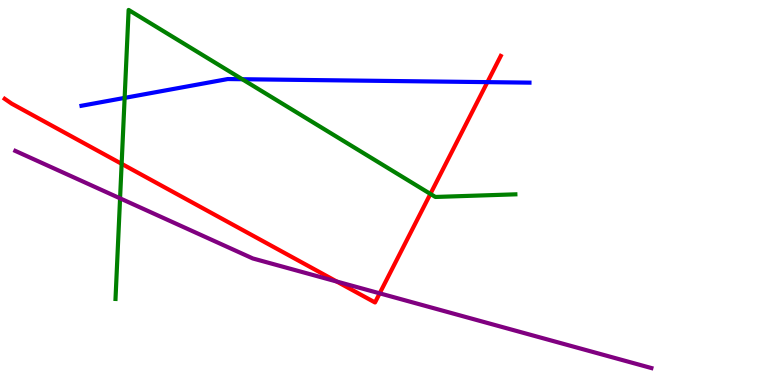[{'lines': ['blue', 'red'], 'intersections': [{'x': 6.29, 'y': 7.87}]}, {'lines': ['green', 'red'], 'intersections': [{'x': 1.57, 'y': 5.74}, {'x': 5.55, 'y': 4.96}]}, {'lines': ['purple', 'red'], 'intersections': [{'x': 4.35, 'y': 2.69}, {'x': 4.9, 'y': 2.38}]}, {'lines': ['blue', 'green'], 'intersections': [{'x': 1.61, 'y': 7.46}, {'x': 3.13, 'y': 7.94}]}, {'lines': ['blue', 'purple'], 'intersections': []}, {'lines': ['green', 'purple'], 'intersections': [{'x': 1.55, 'y': 4.85}]}]